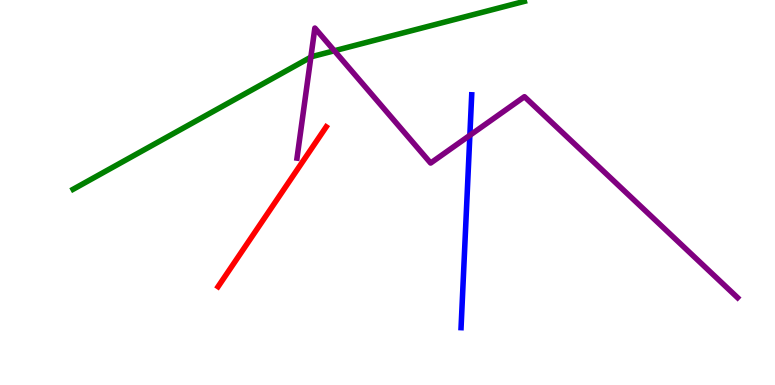[{'lines': ['blue', 'red'], 'intersections': []}, {'lines': ['green', 'red'], 'intersections': []}, {'lines': ['purple', 'red'], 'intersections': []}, {'lines': ['blue', 'green'], 'intersections': []}, {'lines': ['blue', 'purple'], 'intersections': [{'x': 6.06, 'y': 6.49}]}, {'lines': ['green', 'purple'], 'intersections': [{'x': 4.01, 'y': 8.52}, {'x': 4.31, 'y': 8.68}]}]